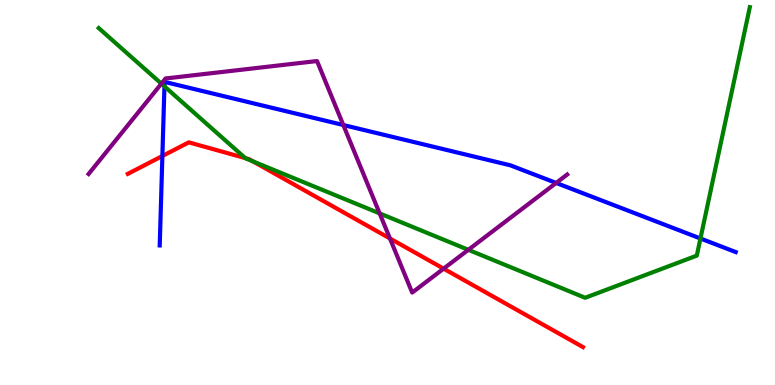[{'lines': ['blue', 'red'], 'intersections': [{'x': 2.1, 'y': 5.95}]}, {'lines': ['green', 'red'], 'intersections': [{'x': 3.16, 'y': 5.89}, {'x': 3.26, 'y': 5.81}]}, {'lines': ['purple', 'red'], 'intersections': [{'x': 5.03, 'y': 3.81}, {'x': 5.72, 'y': 3.02}]}, {'lines': ['blue', 'green'], 'intersections': [{'x': 2.12, 'y': 7.76}, {'x': 9.04, 'y': 3.81}]}, {'lines': ['blue', 'purple'], 'intersections': [{'x': 4.43, 'y': 6.75}, {'x': 7.18, 'y': 5.25}]}, {'lines': ['green', 'purple'], 'intersections': [{'x': 2.08, 'y': 7.83}, {'x': 4.9, 'y': 4.46}, {'x': 6.04, 'y': 3.51}]}]